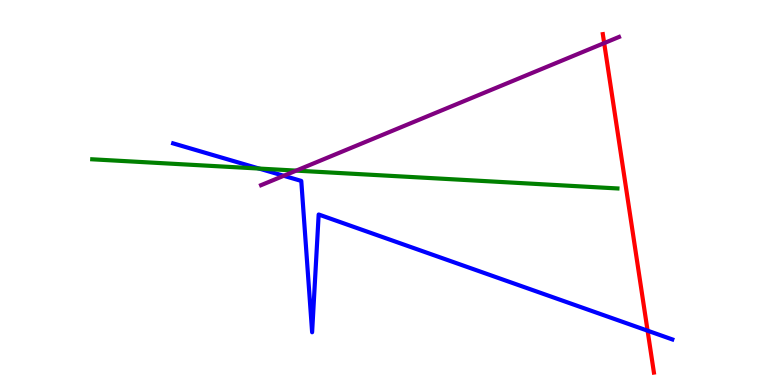[{'lines': ['blue', 'red'], 'intersections': [{'x': 8.36, 'y': 1.41}]}, {'lines': ['green', 'red'], 'intersections': []}, {'lines': ['purple', 'red'], 'intersections': [{'x': 7.8, 'y': 8.88}]}, {'lines': ['blue', 'green'], 'intersections': [{'x': 3.34, 'y': 5.62}]}, {'lines': ['blue', 'purple'], 'intersections': [{'x': 3.66, 'y': 5.43}]}, {'lines': ['green', 'purple'], 'intersections': [{'x': 3.82, 'y': 5.57}]}]